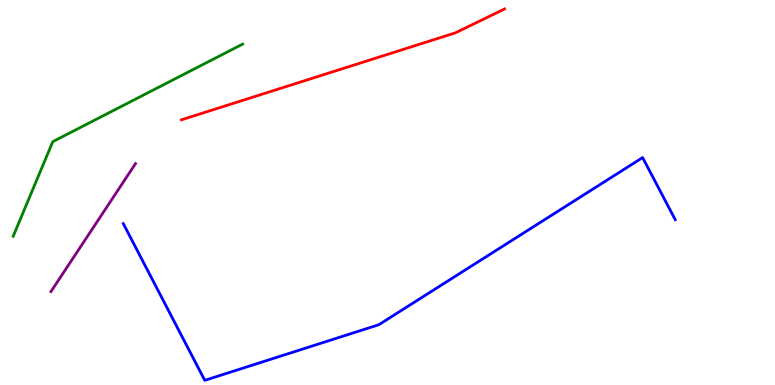[{'lines': ['blue', 'red'], 'intersections': []}, {'lines': ['green', 'red'], 'intersections': []}, {'lines': ['purple', 'red'], 'intersections': []}, {'lines': ['blue', 'green'], 'intersections': []}, {'lines': ['blue', 'purple'], 'intersections': []}, {'lines': ['green', 'purple'], 'intersections': []}]